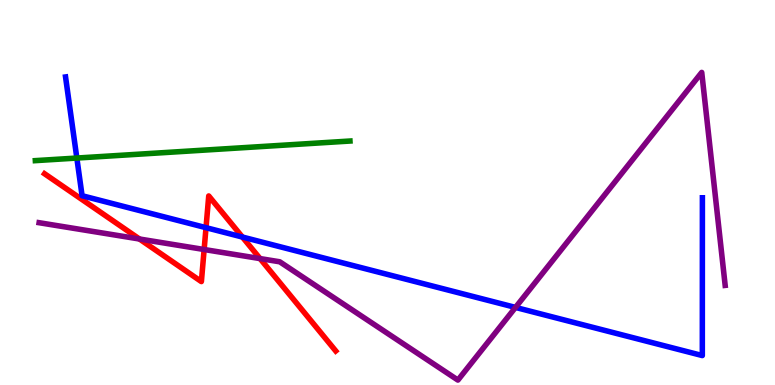[{'lines': ['blue', 'red'], 'intersections': [{'x': 2.66, 'y': 4.09}, {'x': 3.13, 'y': 3.84}]}, {'lines': ['green', 'red'], 'intersections': []}, {'lines': ['purple', 'red'], 'intersections': [{'x': 1.8, 'y': 3.79}, {'x': 2.63, 'y': 3.52}, {'x': 3.36, 'y': 3.28}]}, {'lines': ['blue', 'green'], 'intersections': [{'x': 0.991, 'y': 5.89}]}, {'lines': ['blue', 'purple'], 'intersections': [{'x': 6.65, 'y': 2.02}]}, {'lines': ['green', 'purple'], 'intersections': []}]